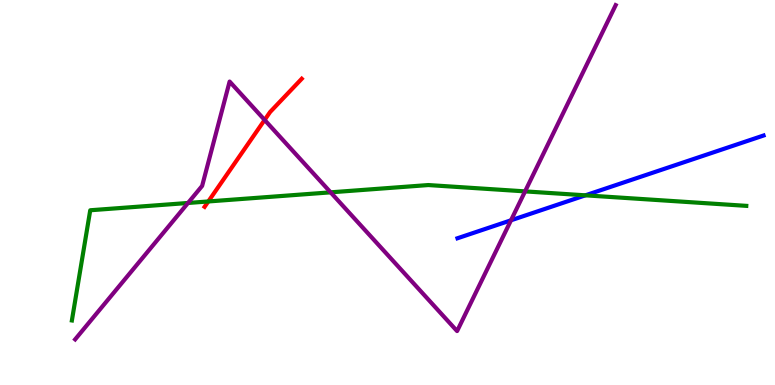[{'lines': ['blue', 'red'], 'intersections': []}, {'lines': ['green', 'red'], 'intersections': [{'x': 2.69, 'y': 4.77}]}, {'lines': ['purple', 'red'], 'intersections': [{'x': 3.41, 'y': 6.88}]}, {'lines': ['blue', 'green'], 'intersections': [{'x': 7.55, 'y': 4.93}]}, {'lines': ['blue', 'purple'], 'intersections': [{'x': 6.59, 'y': 4.28}]}, {'lines': ['green', 'purple'], 'intersections': [{'x': 2.43, 'y': 4.73}, {'x': 4.27, 'y': 5.0}, {'x': 6.78, 'y': 5.03}]}]